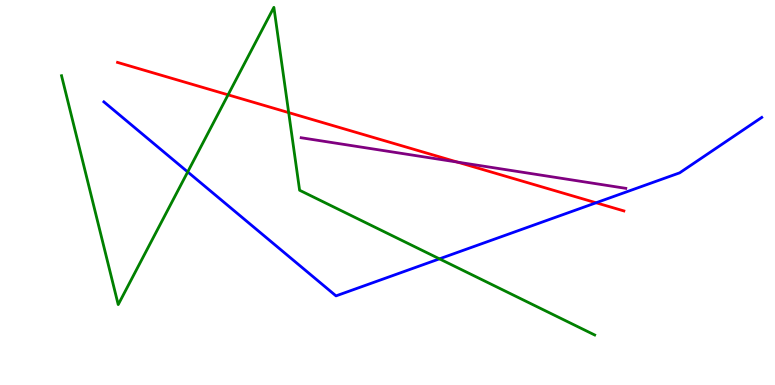[{'lines': ['blue', 'red'], 'intersections': [{'x': 7.69, 'y': 4.73}]}, {'lines': ['green', 'red'], 'intersections': [{'x': 2.94, 'y': 7.54}, {'x': 3.72, 'y': 7.08}]}, {'lines': ['purple', 'red'], 'intersections': [{'x': 5.9, 'y': 5.79}]}, {'lines': ['blue', 'green'], 'intersections': [{'x': 2.42, 'y': 5.53}, {'x': 5.67, 'y': 3.28}]}, {'lines': ['blue', 'purple'], 'intersections': []}, {'lines': ['green', 'purple'], 'intersections': []}]